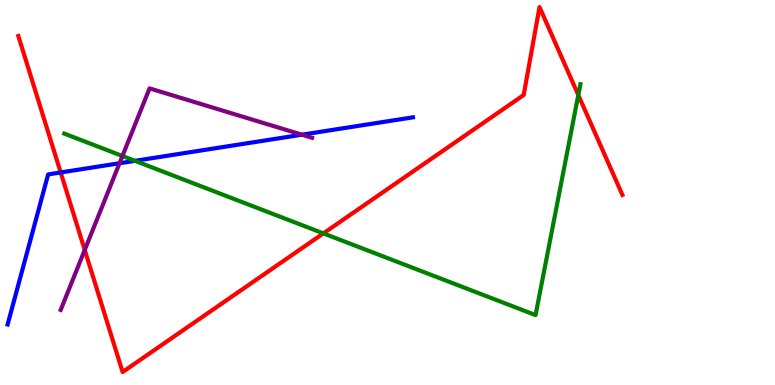[{'lines': ['blue', 'red'], 'intersections': [{'x': 0.783, 'y': 5.52}]}, {'lines': ['green', 'red'], 'intersections': [{'x': 4.17, 'y': 3.94}, {'x': 7.46, 'y': 7.53}]}, {'lines': ['purple', 'red'], 'intersections': [{'x': 1.09, 'y': 3.51}]}, {'lines': ['blue', 'green'], 'intersections': [{'x': 1.74, 'y': 5.82}]}, {'lines': ['blue', 'purple'], 'intersections': [{'x': 1.54, 'y': 5.76}, {'x': 3.9, 'y': 6.5}]}, {'lines': ['green', 'purple'], 'intersections': [{'x': 1.58, 'y': 5.95}]}]